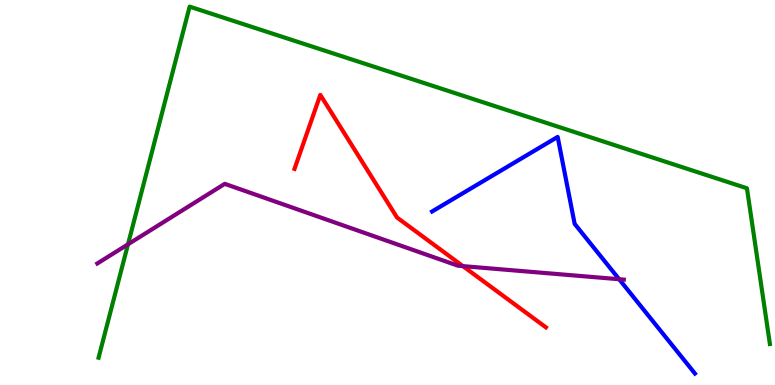[{'lines': ['blue', 'red'], 'intersections': []}, {'lines': ['green', 'red'], 'intersections': []}, {'lines': ['purple', 'red'], 'intersections': [{'x': 5.97, 'y': 3.09}]}, {'lines': ['blue', 'green'], 'intersections': []}, {'lines': ['blue', 'purple'], 'intersections': [{'x': 7.99, 'y': 2.75}]}, {'lines': ['green', 'purple'], 'intersections': [{'x': 1.65, 'y': 3.65}]}]